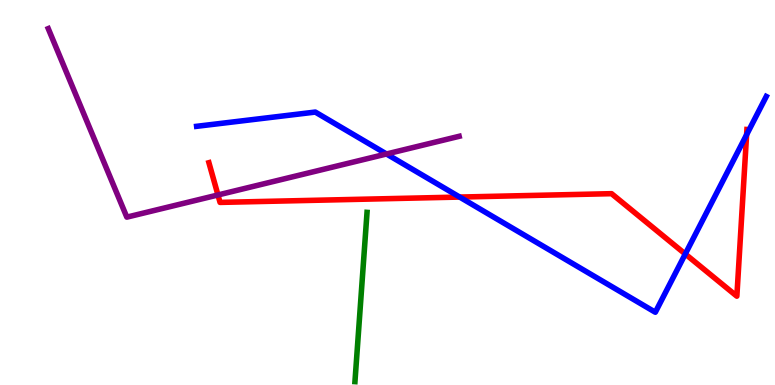[{'lines': ['blue', 'red'], 'intersections': [{'x': 5.93, 'y': 4.88}, {'x': 8.84, 'y': 3.4}, {'x': 9.63, 'y': 6.5}]}, {'lines': ['green', 'red'], 'intersections': []}, {'lines': ['purple', 'red'], 'intersections': [{'x': 2.81, 'y': 4.94}]}, {'lines': ['blue', 'green'], 'intersections': []}, {'lines': ['blue', 'purple'], 'intersections': [{'x': 4.99, 'y': 6.0}]}, {'lines': ['green', 'purple'], 'intersections': []}]